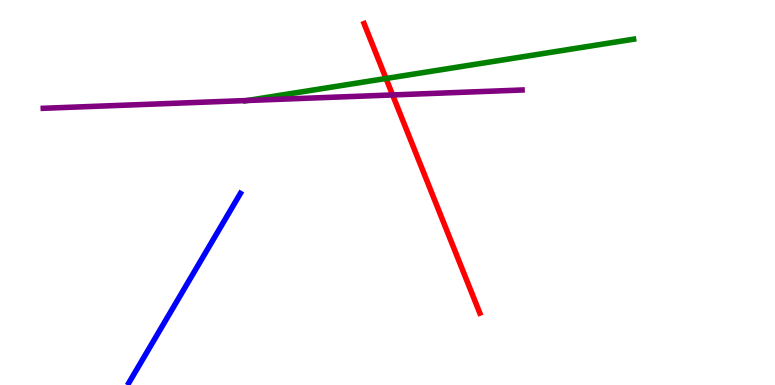[{'lines': ['blue', 'red'], 'intersections': []}, {'lines': ['green', 'red'], 'intersections': [{'x': 4.98, 'y': 7.96}]}, {'lines': ['purple', 'red'], 'intersections': [{'x': 5.07, 'y': 7.53}]}, {'lines': ['blue', 'green'], 'intersections': []}, {'lines': ['blue', 'purple'], 'intersections': []}, {'lines': ['green', 'purple'], 'intersections': [{'x': 3.19, 'y': 7.39}]}]